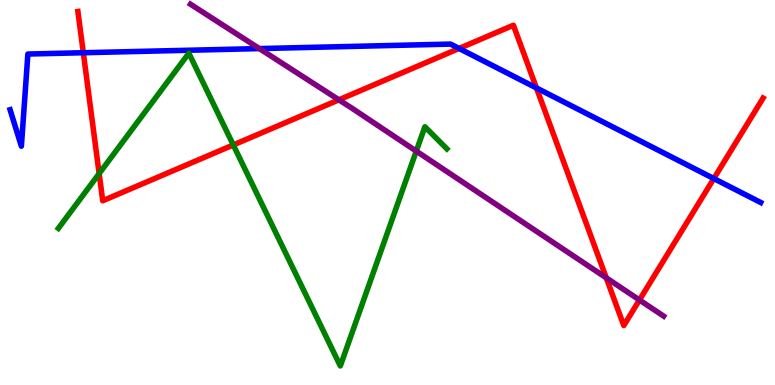[{'lines': ['blue', 'red'], 'intersections': [{'x': 1.07, 'y': 8.63}, {'x': 5.92, 'y': 8.74}, {'x': 6.92, 'y': 7.72}, {'x': 9.21, 'y': 5.36}]}, {'lines': ['green', 'red'], 'intersections': [{'x': 1.28, 'y': 5.49}, {'x': 3.01, 'y': 6.23}]}, {'lines': ['purple', 'red'], 'intersections': [{'x': 4.37, 'y': 7.41}, {'x': 7.82, 'y': 2.78}, {'x': 8.25, 'y': 2.21}]}, {'lines': ['blue', 'green'], 'intersections': []}, {'lines': ['blue', 'purple'], 'intersections': [{'x': 3.35, 'y': 8.74}]}, {'lines': ['green', 'purple'], 'intersections': [{'x': 5.37, 'y': 6.07}]}]